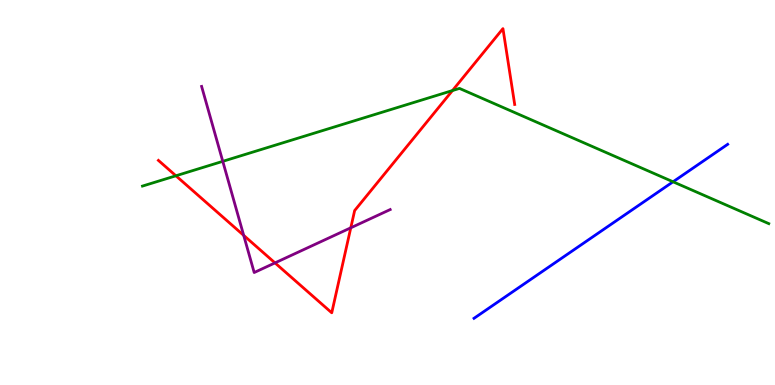[{'lines': ['blue', 'red'], 'intersections': []}, {'lines': ['green', 'red'], 'intersections': [{'x': 2.27, 'y': 5.43}, {'x': 5.84, 'y': 7.65}]}, {'lines': ['purple', 'red'], 'intersections': [{'x': 3.14, 'y': 3.89}, {'x': 3.55, 'y': 3.17}, {'x': 4.53, 'y': 4.08}]}, {'lines': ['blue', 'green'], 'intersections': [{'x': 8.68, 'y': 5.28}]}, {'lines': ['blue', 'purple'], 'intersections': []}, {'lines': ['green', 'purple'], 'intersections': [{'x': 2.87, 'y': 5.81}]}]